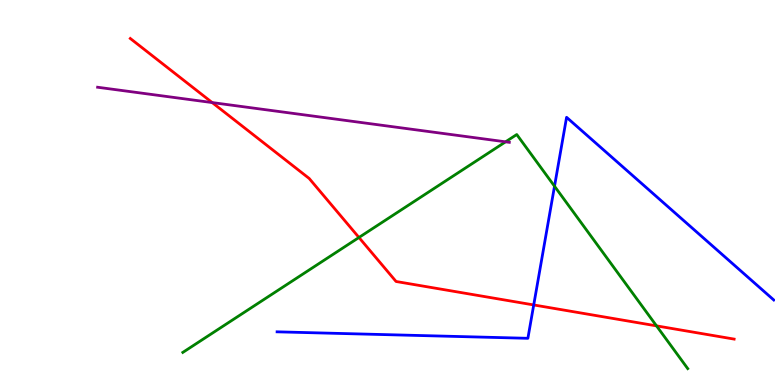[{'lines': ['blue', 'red'], 'intersections': [{'x': 6.89, 'y': 2.08}]}, {'lines': ['green', 'red'], 'intersections': [{'x': 4.63, 'y': 3.83}, {'x': 8.47, 'y': 1.54}]}, {'lines': ['purple', 'red'], 'intersections': [{'x': 2.74, 'y': 7.34}]}, {'lines': ['blue', 'green'], 'intersections': [{'x': 7.16, 'y': 5.16}]}, {'lines': ['blue', 'purple'], 'intersections': []}, {'lines': ['green', 'purple'], 'intersections': [{'x': 6.52, 'y': 6.32}]}]